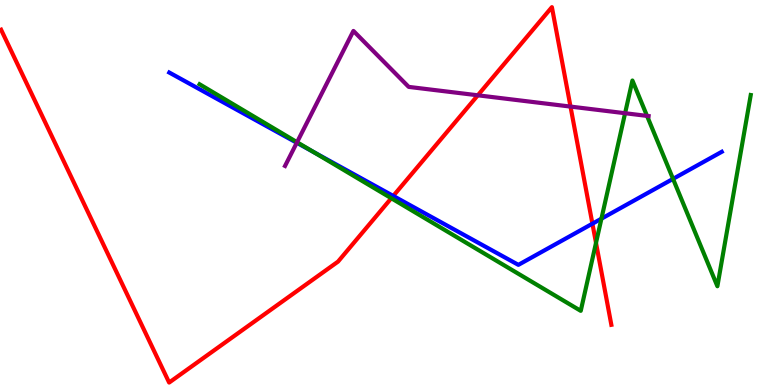[{'lines': ['blue', 'red'], 'intersections': [{'x': 5.07, 'y': 4.91}, {'x': 7.64, 'y': 4.19}]}, {'lines': ['green', 'red'], 'intersections': [{'x': 5.05, 'y': 4.85}, {'x': 7.69, 'y': 3.69}]}, {'lines': ['purple', 'red'], 'intersections': [{'x': 6.17, 'y': 7.52}, {'x': 7.36, 'y': 7.23}]}, {'lines': ['blue', 'green'], 'intersections': [{'x': 4.05, 'y': 6.05}, {'x': 7.76, 'y': 4.32}, {'x': 8.68, 'y': 5.35}]}, {'lines': ['blue', 'purple'], 'intersections': [{'x': 3.83, 'y': 6.29}]}, {'lines': ['green', 'purple'], 'intersections': [{'x': 3.83, 'y': 6.31}, {'x': 8.07, 'y': 7.06}, {'x': 8.35, 'y': 6.99}]}]